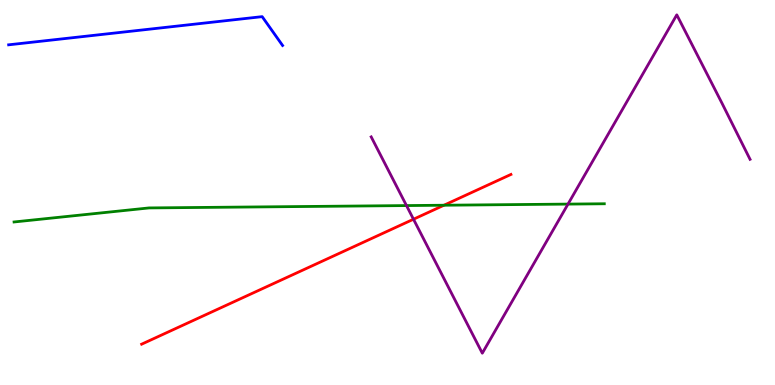[{'lines': ['blue', 'red'], 'intersections': []}, {'lines': ['green', 'red'], 'intersections': [{'x': 5.73, 'y': 4.67}]}, {'lines': ['purple', 'red'], 'intersections': [{'x': 5.34, 'y': 4.31}]}, {'lines': ['blue', 'green'], 'intersections': []}, {'lines': ['blue', 'purple'], 'intersections': []}, {'lines': ['green', 'purple'], 'intersections': [{'x': 5.24, 'y': 4.66}, {'x': 7.33, 'y': 4.7}]}]